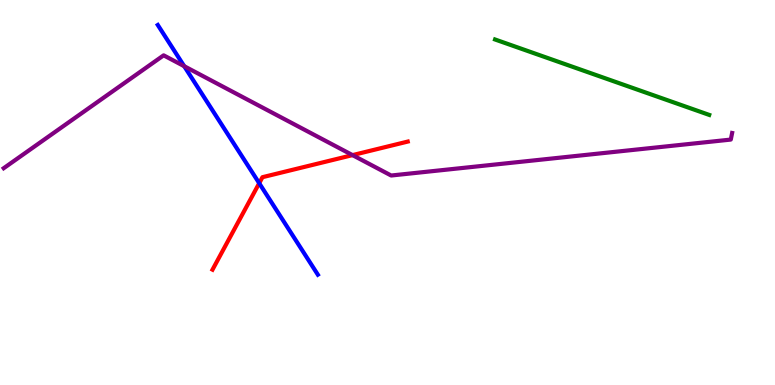[{'lines': ['blue', 'red'], 'intersections': [{'x': 3.34, 'y': 5.24}]}, {'lines': ['green', 'red'], 'intersections': []}, {'lines': ['purple', 'red'], 'intersections': [{'x': 4.55, 'y': 5.97}]}, {'lines': ['blue', 'green'], 'intersections': []}, {'lines': ['blue', 'purple'], 'intersections': [{'x': 2.38, 'y': 8.28}]}, {'lines': ['green', 'purple'], 'intersections': []}]